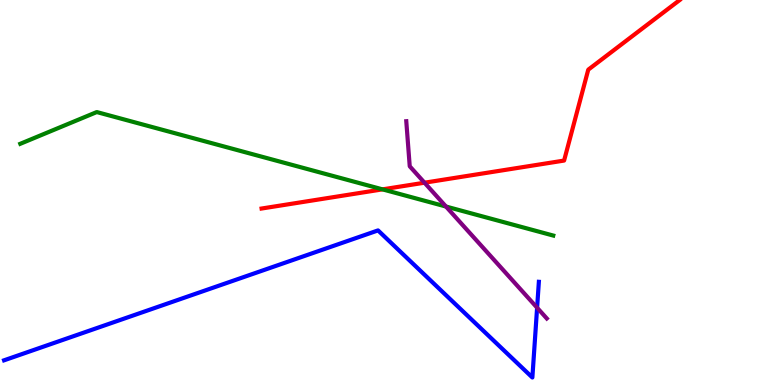[{'lines': ['blue', 'red'], 'intersections': []}, {'lines': ['green', 'red'], 'intersections': [{'x': 4.94, 'y': 5.08}]}, {'lines': ['purple', 'red'], 'intersections': [{'x': 5.48, 'y': 5.25}]}, {'lines': ['blue', 'green'], 'intersections': []}, {'lines': ['blue', 'purple'], 'intersections': [{'x': 6.93, 'y': 2.01}]}, {'lines': ['green', 'purple'], 'intersections': [{'x': 5.75, 'y': 4.64}]}]